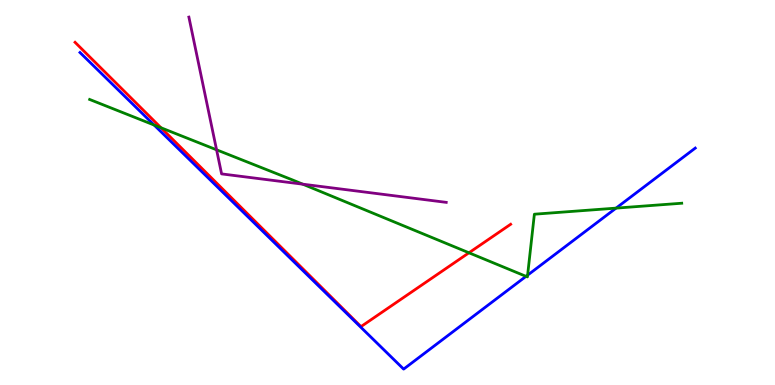[{'lines': ['blue', 'red'], 'intersections': []}, {'lines': ['green', 'red'], 'intersections': [{'x': 2.08, 'y': 6.68}, {'x': 6.05, 'y': 3.43}]}, {'lines': ['purple', 'red'], 'intersections': []}, {'lines': ['blue', 'green'], 'intersections': [{'x': 1.99, 'y': 6.75}, {'x': 6.79, 'y': 2.82}, {'x': 6.81, 'y': 2.85}, {'x': 7.95, 'y': 4.59}]}, {'lines': ['blue', 'purple'], 'intersections': []}, {'lines': ['green', 'purple'], 'intersections': [{'x': 2.79, 'y': 6.11}, {'x': 3.91, 'y': 5.22}]}]